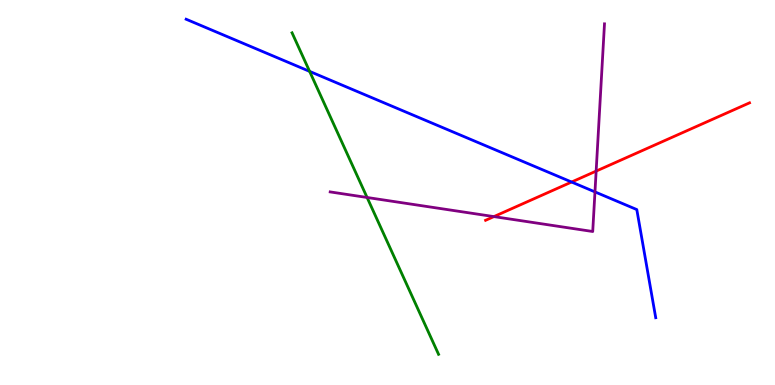[{'lines': ['blue', 'red'], 'intersections': [{'x': 7.38, 'y': 5.27}]}, {'lines': ['green', 'red'], 'intersections': []}, {'lines': ['purple', 'red'], 'intersections': [{'x': 6.37, 'y': 4.37}, {'x': 7.69, 'y': 5.56}]}, {'lines': ['blue', 'green'], 'intersections': [{'x': 4.0, 'y': 8.15}]}, {'lines': ['blue', 'purple'], 'intersections': [{'x': 7.68, 'y': 5.02}]}, {'lines': ['green', 'purple'], 'intersections': [{'x': 4.74, 'y': 4.87}]}]